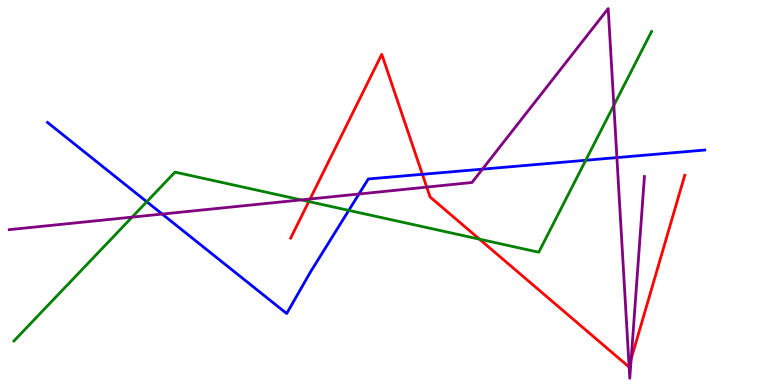[{'lines': ['blue', 'red'], 'intersections': [{'x': 5.45, 'y': 5.47}]}, {'lines': ['green', 'red'], 'intersections': [{'x': 3.98, 'y': 4.76}, {'x': 6.19, 'y': 3.79}]}, {'lines': ['purple', 'red'], 'intersections': [{'x': 4.0, 'y': 4.83}, {'x': 5.51, 'y': 5.14}, {'x': 8.12, 'y': 0.492}, {'x': 8.14, 'y': 0.681}]}, {'lines': ['blue', 'green'], 'intersections': [{'x': 1.89, 'y': 4.76}, {'x': 4.5, 'y': 4.54}, {'x': 7.56, 'y': 5.84}]}, {'lines': ['blue', 'purple'], 'intersections': [{'x': 2.09, 'y': 4.44}, {'x': 4.63, 'y': 4.96}, {'x': 6.22, 'y': 5.61}, {'x': 7.96, 'y': 5.91}]}, {'lines': ['green', 'purple'], 'intersections': [{'x': 1.7, 'y': 4.36}, {'x': 3.89, 'y': 4.81}, {'x': 7.92, 'y': 7.27}]}]